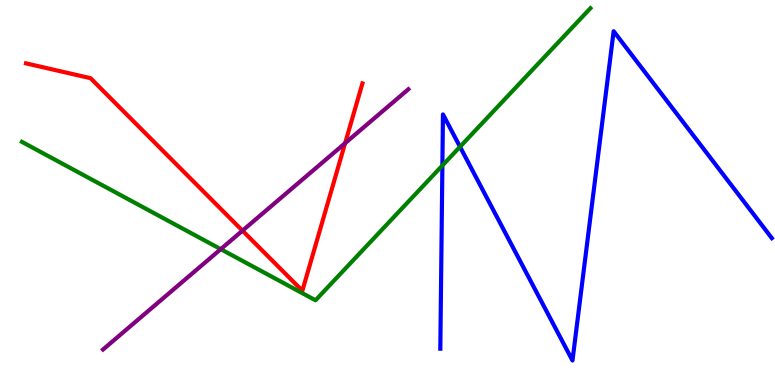[{'lines': ['blue', 'red'], 'intersections': []}, {'lines': ['green', 'red'], 'intersections': []}, {'lines': ['purple', 'red'], 'intersections': [{'x': 3.13, 'y': 4.01}, {'x': 4.45, 'y': 6.28}]}, {'lines': ['blue', 'green'], 'intersections': [{'x': 5.71, 'y': 5.7}, {'x': 5.94, 'y': 6.19}]}, {'lines': ['blue', 'purple'], 'intersections': []}, {'lines': ['green', 'purple'], 'intersections': [{'x': 2.85, 'y': 3.53}]}]